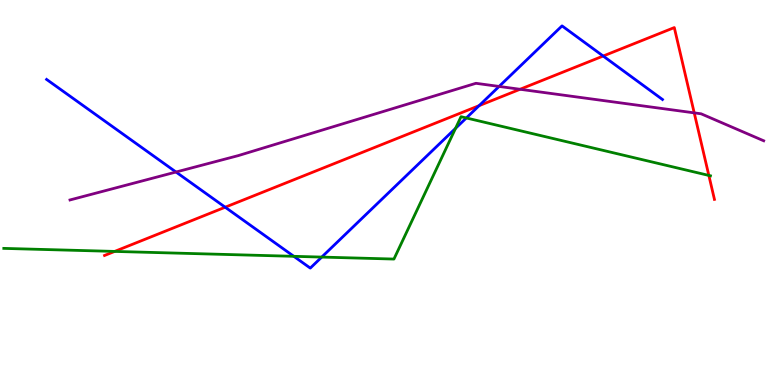[{'lines': ['blue', 'red'], 'intersections': [{'x': 2.91, 'y': 4.62}, {'x': 6.18, 'y': 7.26}, {'x': 7.78, 'y': 8.54}]}, {'lines': ['green', 'red'], 'intersections': [{'x': 1.48, 'y': 3.47}, {'x': 9.15, 'y': 5.44}]}, {'lines': ['purple', 'red'], 'intersections': [{'x': 6.71, 'y': 7.68}, {'x': 8.96, 'y': 7.07}]}, {'lines': ['blue', 'green'], 'intersections': [{'x': 3.79, 'y': 3.34}, {'x': 4.15, 'y': 3.32}, {'x': 5.88, 'y': 6.67}, {'x': 6.02, 'y': 6.94}]}, {'lines': ['blue', 'purple'], 'intersections': [{'x': 2.27, 'y': 5.53}, {'x': 6.44, 'y': 7.75}]}, {'lines': ['green', 'purple'], 'intersections': []}]